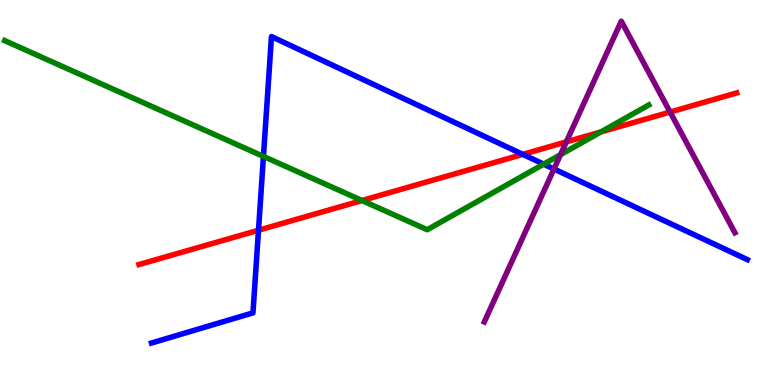[{'lines': ['blue', 'red'], 'intersections': [{'x': 3.34, 'y': 4.02}, {'x': 6.75, 'y': 5.99}]}, {'lines': ['green', 'red'], 'intersections': [{'x': 4.67, 'y': 4.79}, {'x': 7.75, 'y': 6.57}]}, {'lines': ['purple', 'red'], 'intersections': [{'x': 7.31, 'y': 6.32}, {'x': 8.65, 'y': 7.09}]}, {'lines': ['blue', 'green'], 'intersections': [{'x': 3.4, 'y': 5.94}, {'x': 7.01, 'y': 5.74}]}, {'lines': ['blue', 'purple'], 'intersections': [{'x': 7.15, 'y': 5.61}]}, {'lines': ['green', 'purple'], 'intersections': [{'x': 7.23, 'y': 5.98}]}]